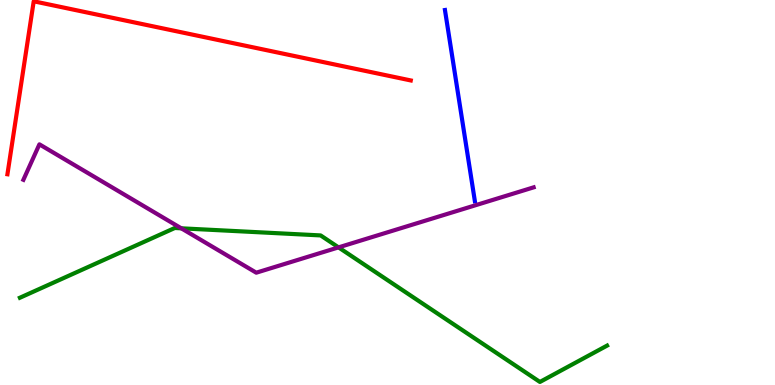[{'lines': ['blue', 'red'], 'intersections': []}, {'lines': ['green', 'red'], 'intersections': []}, {'lines': ['purple', 'red'], 'intersections': []}, {'lines': ['blue', 'green'], 'intersections': []}, {'lines': ['blue', 'purple'], 'intersections': []}, {'lines': ['green', 'purple'], 'intersections': [{'x': 2.34, 'y': 4.07}, {'x': 4.37, 'y': 3.57}]}]